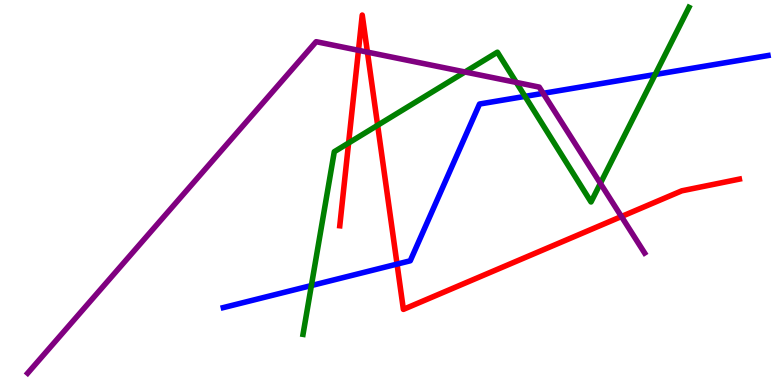[{'lines': ['blue', 'red'], 'intersections': [{'x': 5.12, 'y': 3.14}]}, {'lines': ['green', 'red'], 'intersections': [{'x': 4.5, 'y': 6.29}, {'x': 4.87, 'y': 6.75}]}, {'lines': ['purple', 'red'], 'intersections': [{'x': 4.63, 'y': 8.69}, {'x': 4.74, 'y': 8.65}, {'x': 8.02, 'y': 4.38}]}, {'lines': ['blue', 'green'], 'intersections': [{'x': 4.02, 'y': 2.58}, {'x': 6.77, 'y': 7.5}, {'x': 8.45, 'y': 8.06}]}, {'lines': ['blue', 'purple'], 'intersections': [{'x': 7.01, 'y': 7.58}]}, {'lines': ['green', 'purple'], 'intersections': [{'x': 6.0, 'y': 8.13}, {'x': 6.66, 'y': 7.86}, {'x': 7.75, 'y': 5.24}]}]